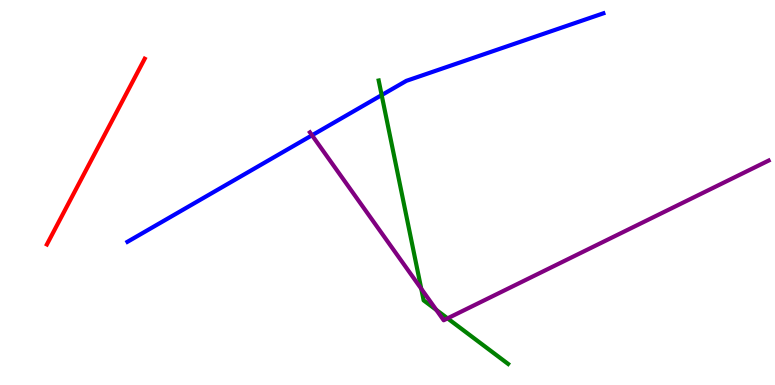[{'lines': ['blue', 'red'], 'intersections': []}, {'lines': ['green', 'red'], 'intersections': []}, {'lines': ['purple', 'red'], 'intersections': []}, {'lines': ['blue', 'green'], 'intersections': [{'x': 4.92, 'y': 7.53}]}, {'lines': ['blue', 'purple'], 'intersections': [{'x': 4.03, 'y': 6.49}]}, {'lines': ['green', 'purple'], 'intersections': [{'x': 5.44, 'y': 2.5}, {'x': 5.63, 'y': 1.95}, {'x': 5.77, 'y': 1.73}]}]